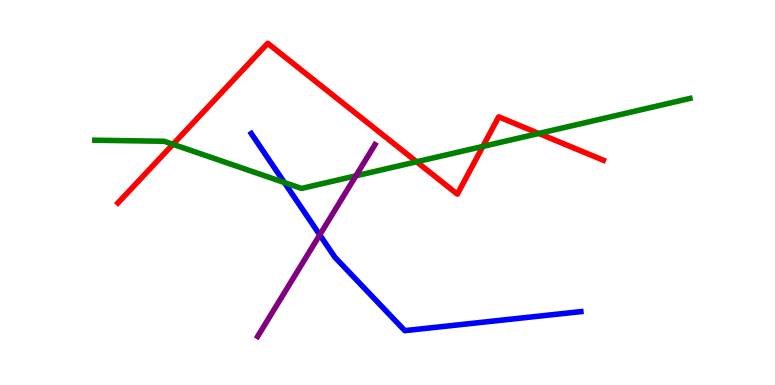[{'lines': ['blue', 'red'], 'intersections': []}, {'lines': ['green', 'red'], 'intersections': [{'x': 2.23, 'y': 6.25}, {'x': 5.38, 'y': 5.8}, {'x': 6.23, 'y': 6.2}, {'x': 6.95, 'y': 6.53}]}, {'lines': ['purple', 'red'], 'intersections': []}, {'lines': ['blue', 'green'], 'intersections': [{'x': 3.67, 'y': 5.26}]}, {'lines': ['blue', 'purple'], 'intersections': [{'x': 4.13, 'y': 3.9}]}, {'lines': ['green', 'purple'], 'intersections': [{'x': 4.59, 'y': 5.43}]}]